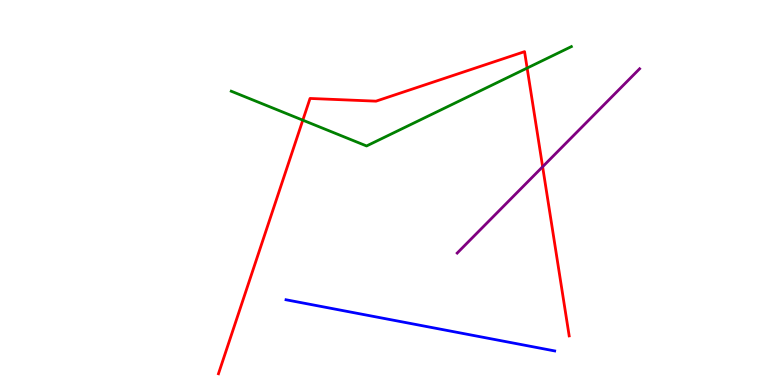[{'lines': ['blue', 'red'], 'intersections': []}, {'lines': ['green', 'red'], 'intersections': [{'x': 3.91, 'y': 6.88}, {'x': 6.8, 'y': 8.23}]}, {'lines': ['purple', 'red'], 'intersections': [{'x': 7.0, 'y': 5.67}]}, {'lines': ['blue', 'green'], 'intersections': []}, {'lines': ['blue', 'purple'], 'intersections': []}, {'lines': ['green', 'purple'], 'intersections': []}]